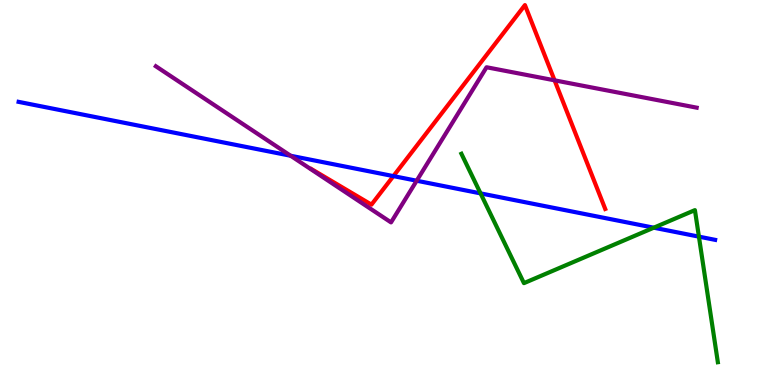[{'lines': ['blue', 'red'], 'intersections': [{'x': 5.08, 'y': 5.43}]}, {'lines': ['green', 'red'], 'intersections': []}, {'lines': ['purple', 'red'], 'intersections': [{'x': 7.16, 'y': 7.91}]}, {'lines': ['blue', 'green'], 'intersections': [{'x': 6.2, 'y': 4.98}, {'x': 8.44, 'y': 4.09}, {'x': 9.02, 'y': 3.85}]}, {'lines': ['blue', 'purple'], 'intersections': [{'x': 3.75, 'y': 5.95}, {'x': 5.38, 'y': 5.31}]}, {'lines': ['green', 'purple'], 'intersections': []}]